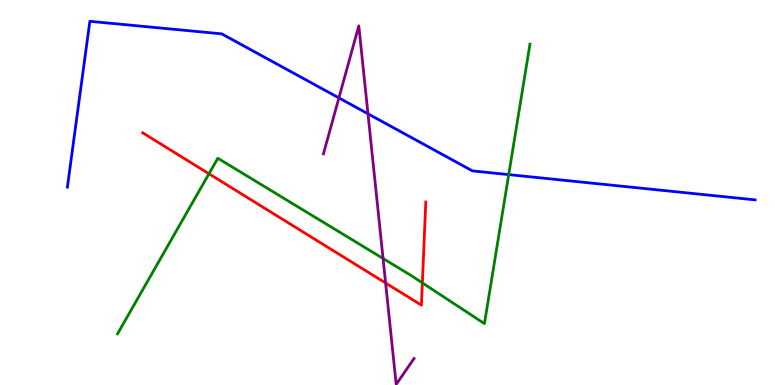[{'lines': ['blue', 'red'], 'intersections': []}, {'lines': ['green', 'red'], 'intersections': [{'x': 2.7, 'y': 5.49}, {'x': 5.45, 'y': 2.65}]}, {'lines': ['purple', 'red'], 'intersections': [{'x': 4.98, 'y': 2.65}]}, {'lines': ['blue', 'green'], 'intersections': [{'x': 6.56, 'y': 5.46}]}, {'lines': ['blue', 'purple'], 'intersections': [{'x': 4.37, 'y': 7.46}, {'x': 4.75, 'y': 7.04}]}, {'lines': ['green', 'purple'], 'intersections': [{'x': 4.94, 'y': 3.29}]}]